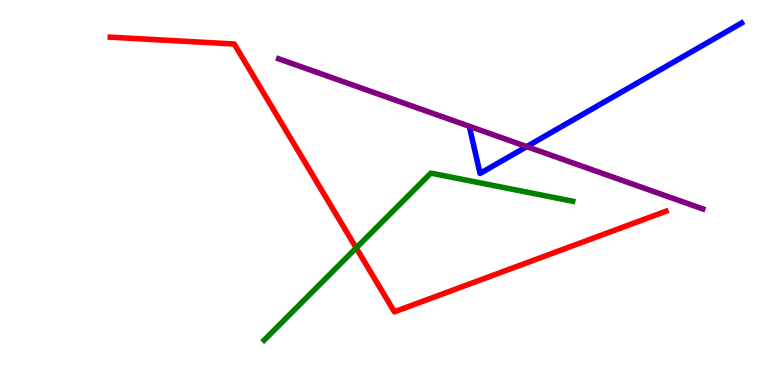[{'lines': ['blue', 'red'], 'intersections': []}, {'lines': ['green', 'red'], 'intersections': [{'x': 4.6, 'y': 3.56}]}, {'lines': ['purple', 'red'], 'intersections': []}, {'lines': ['blue', 'green'], 'intersections': []}, {'lines': ['blue', 'purple'], 'intersections': [{'x': 6.8, 'y': 6.19}]}, {'lines': ['green', 'purple'], 'intersections': []}]